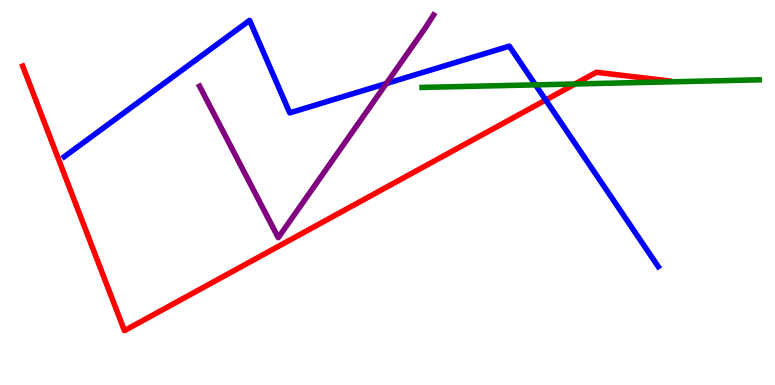[{'lines': ['blue', 'red'], 'intersections': [{'x': 7.04, 'y': 7.4}]}, {'lines': ['green', 'red'], 'intersections': [{'x': 7.42, 'y': 7.82}]}, {'lines': ['purple', 'red'], 'intersections': []}, {'lines': ['blue', 'green'], 'intersections': [{'x': 6.91, 'y': 7.8}]}, {'lines': ['blue', 'purple'], 'intersections': [{'x': 4.98, 'y': 7.83}]}, {'lines': ['green', 'purple'], 'intersections': []}]